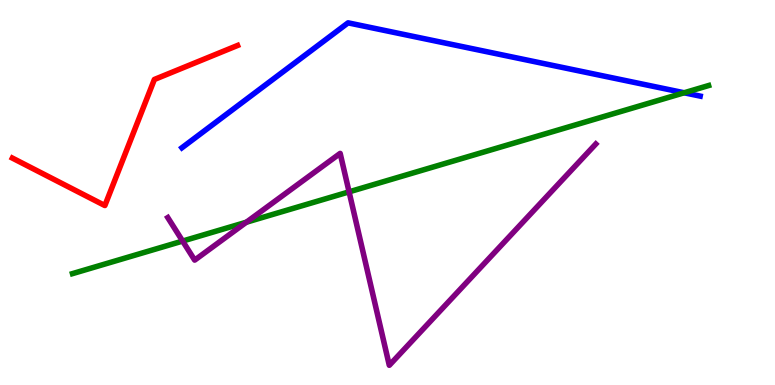[{'lines': ['blue', 'red'], 'intersections': []}, {'lines': ['green', 'red'], 'intersections': []}, {'lines': ['purple', 'red'], 'intersections': []}, {'lines': ['blue', 'green'], 'intersections': [{'x': 8.83, 'y': 7.59}]}, {'lines': ['blue', 'purple'], 'intersections': []}, {'lines': ['green', 'purple'], 'intersections': [{'x': 2.36, 'y': 3.74}, {'x': 3.18, 'y': 4.23}, {'x': 4.5, 'y': 5.02}]}]